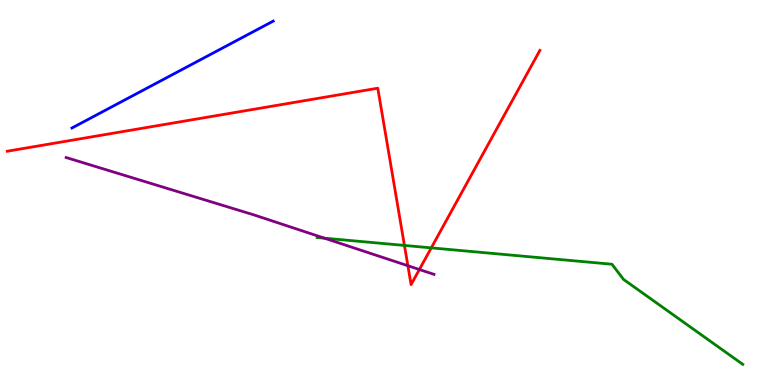[{'lines': ['blue', 'red'], 'intersections': []}, {'lines': ['green', 'red'], 'intersections': [{'x': 5.22, 'y': 3.63}, {'x': 5.56, 'y': 3.56}]}, {'lines': ['purple', 'red'], 'intersections': [{'x': 5.26, 'y': 3.1}, {'x': 5.41, 'y': 3.0}]}, {'lines': ['blue', 'green'], 'intersections': []}, {'lines': ['blue', 'purple'], 'intersections': []}, {'lines': ['green', 'purple'], 'intersections': [{'x': 4.19, 'y': 3.81}]}]